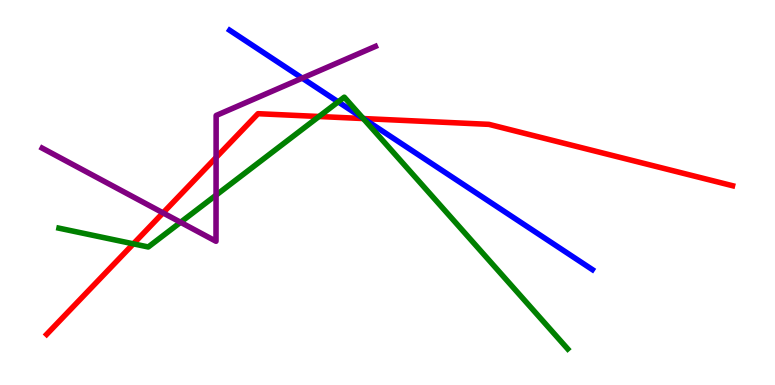[{'lines': ['blue', 'red'], 'intersections': [{'x': 4.69, 'y': 6.92}]}, {'lines': ['green', 'red'], 'intersections': [{'x': 1.72, 'y': 3.67}, {'x': 4.12, 'y': 6.97}, {'x': 4.69, 'y': 6.92}]}, {'lines': ['purple', 'red'], 'intersections': [{'x': 2.1, 'y': 4.47}, {'x': 2.79, 'y': 5.91}]}, {'lines': ['blue', 'green'], 'intersections': [{'x': 4.36, 'y': 7.35}, {'x': 4.68, 'y': 6.93}]}, {'lines': ['blue', 'purple'], 'intersections': [{'x': 3.9, 'y': 7.97}]}, {'lines': ['green', 'purple'], 'intersections': [{'x': 2.33, 'y': 4.23}, {'x': 2.79, 'y': 4.93}]}]